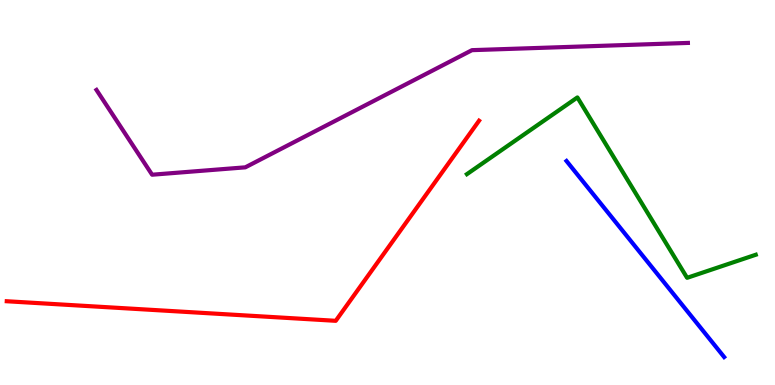[{'lines': ['blue', 'red'], 'intersections': []}, {'lines': ['green', 'red'], 'intersections': []}, {'lines': ['purple', 'red'], 'intersections': []}, {'lines': ['blue', 'green'], 'intersections': []}, {'lines': ['blue', 'purple'], 'intersections': []}, {'lines': ['green', 'purple'], 'intersections': []}]